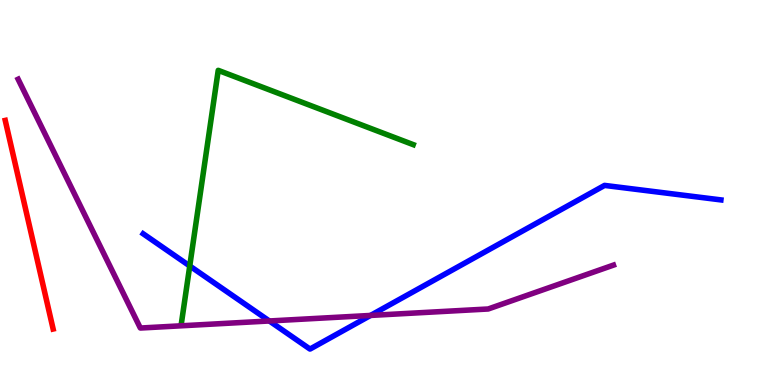[{'lines': ['blue', 'red'], 'intersections': []}, {'lines': ['green', 'red'], 'intersections': []}, {'lines': ['purple', 'red'], 'intersections': []}, {'lines': ['blue', 'green'], 'intersections': [{'x': 2.45, 'y': 3.09}]}, {'lines': ['blue', 'purple'], 'intersections': [{'x': 3.48, 'y': 1.66}, {'x': 4.78, 'y': 1.81}]}, {'lines': ['green', 'purple'], 'intersections': []}]